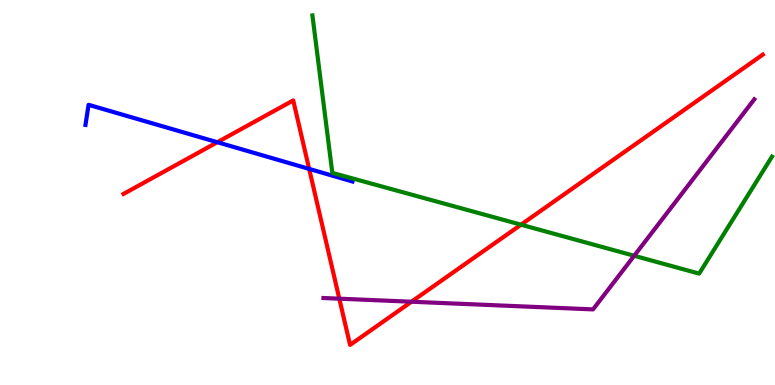[{'lines': ['blue', 'red'], 'intersections': [{'x': 2.8, 'y': 6.31}, {'x': 3.99, 'y': 5.61}]}, {'lines': ['green', 'red'], 'intersections': [{'x': 6.72, 'y': 4.16}]}, {'lines': ['purple', 'red'], 'intersections': [{'x': 4.38, 'y': 2.24}, {'x': 5.31, 'y': 2.16}]}, {'lines': ['blue', 'green'], 'intersections': []}, {'lines': ['blue', 'purple'], 'intersections': []}, {'lines': ['green', 'purple'], 'intersections': [{'x': 8.18, 'y': 3.36}]}]